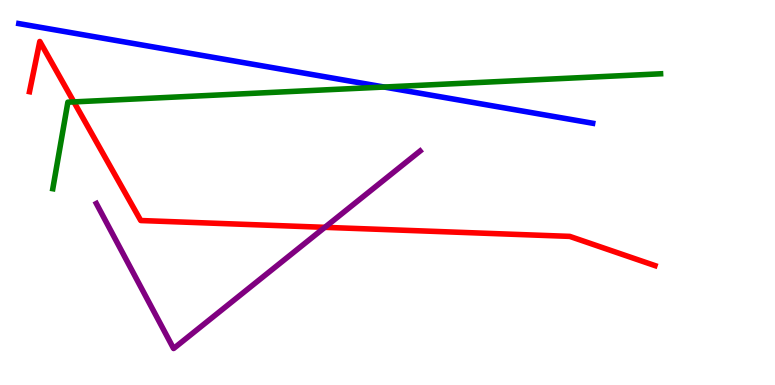[{'lines': ['blue', 'red'], 'intersections': []}, {'lines': ['green', 'red'], 'intersections': [{'x': 0.953, 'y': 7.35}]}, {'lines': ['purple', 'red'], 'intersections': [{'x': 4.19, 'y': 4.1}]}, {'lines': ['blue', 'green'], 'intersections': [{'x': 4.96, 'y': 7.74}]}, {'lines': ['blue', 'purple'], 'intersections': []}, {'lines': ['green', 'purple'], 'intersections': []}]